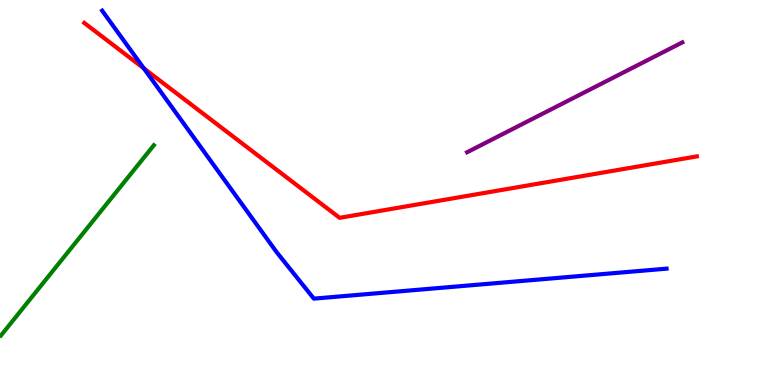[{'lines': ['blue', 'red'], 'intersections': [{'x': 1.86, 'y': 8.22}]}, {'lines': ['green', 'red'], 'intersections': []}, {'lines': ['purple', 'red'], 'intersections': []}, {'lines': ['blue', 'green'], 'intersections': []}, {'lines': ['blue', 'purple'], 'intersections': []}, {'lines': ['green', 'purple'], 'intersections': []}]